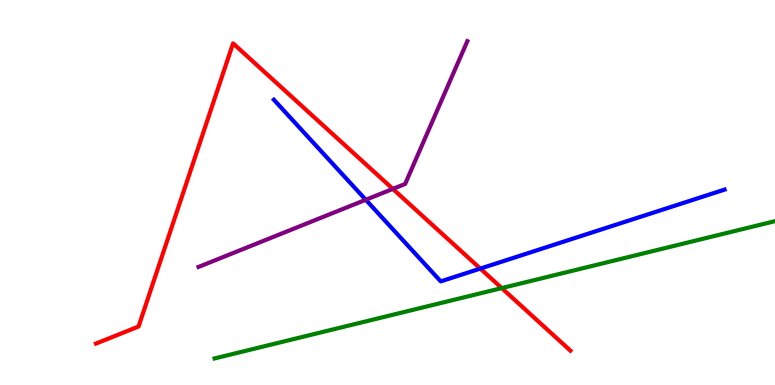[{'lines': ['blue', 'red'], 'intersections': [{'x': 6.2, 'y': 3.02}]}, {'lines': ['green', 'red'], 'intersections': [{'x': 6.47, 'y': 2.52}]}, {'lines': ['purple', 'red'], 'intersections': [{'x': 5.07, 'y': 5.09}]}, {'lines': ['blue', 'green'], 'intersections': []}, {'lines': ['blue', 'purple'], 'intersections': [{'x': 4.72, 'y': 4.81}]}, {'lines': ['green', 'purple'], 'intersections': []}]